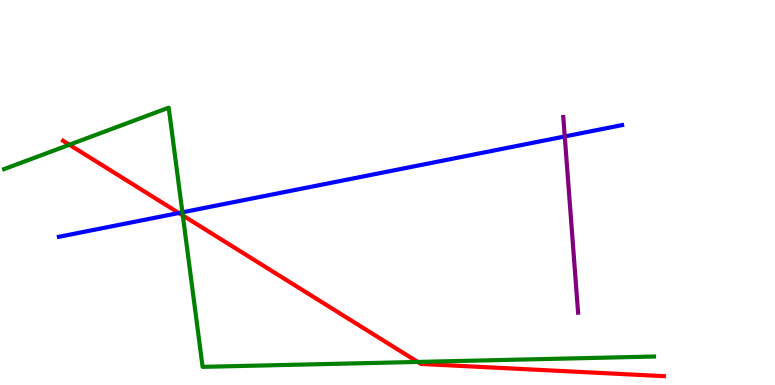[{'lines': ['blue', 'red'], 'intersections': [{'x': 2.31, 'y': 4.47}]}, {'lines': ['green', 'red'], 'intersections': [{'x': 0.896, 'y': 6.24}, {'x': 2.36, 'y': 4.4}, {'x': 5.39, 'y': 0.599}]}, {'lines': ['purple', 'red'], 'intersections': []}, {'lines': ['blue', 'green'], 'intersections': [{'x': 2.35, 'y': 4.49}]}, {'lines': ['blue', 'purple'], 'intersections': [{'x': 7.29, 'y': 6.46}]}, {'lines': ['green', 'purple'], 'intersections': []}]